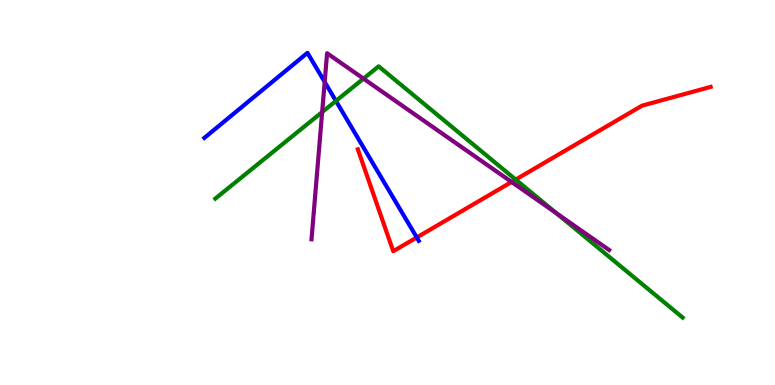[{'lines': ['blue', 'red'], 'intersections': [{'x': 5.38, 'y': 3.83}]}, {'lines': ['green', 'red'], 'intersections': [{'x': 6.65, 'y': 5.34}]}, {'lines': ['purple', 'red'], 'intersections': [{'x': 6.6, 'y': 5.27}]}, {'lines': ['blue', 'green'], 'intersections': [{'x': 4.33, 'y': 7.38}]}, {'lines': ['blue', 'purple'], 'intersections': [{'x': 4.19, 'y': 7.87}]}, {'lines': ['green', 'purple'], 'intersections': [{'x': 4.16, 'y': 7.09}, {'x': 4.69, 'y': 7.96}, {'x': 7.18, 'y': 4.46}]}]